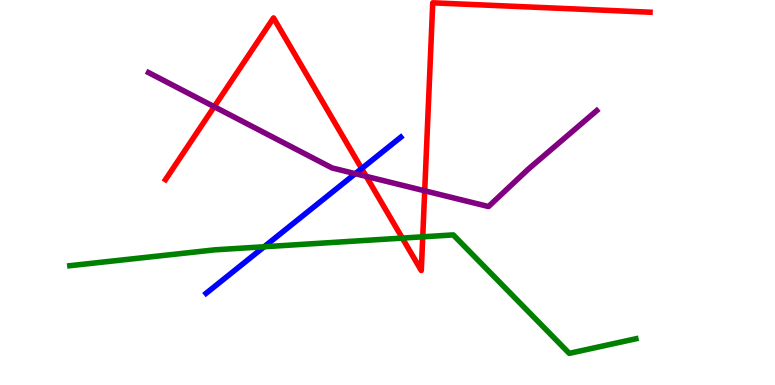[{'lines': ['blue', 'red'], 'intersections': [{'x': 4.67, 'y': 5.62}]}, {'lines': ['green', 'red'], 'intersections': [{'x': 5.19, 'y': 3.82}, {'x': 5.45, 'y': 3.85}]}, {'lines': ['purple', 'red'], 'intersections': [{'x': 2.76, 'y': 7.23}, {'x': 4.73, 'y': 5.42}, {'x': 5.48, 'y': 5.04}]}, {'lines': ['blue', 'green'], 'intersections': [{'x': 3.41, 'y': 3.59}]}, {'lines': ['blue', 'purple'], 'intersections': [{'x': 4.58, 'y': 5.49}]}, {'lines': ['green', 'purple'], 'intersections': []}]